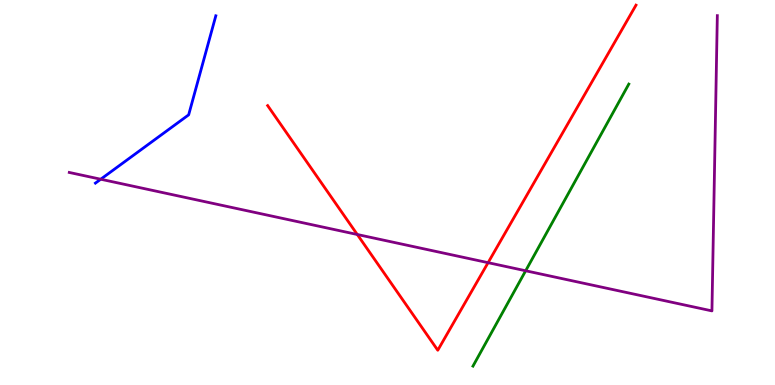[{'lines': ['blue', 'red'], 'intersections': []}, {'lines': ['green', 'red'], 'intersections': []}, {'lines': ['purple', 'red'], 'intersections': [{'x': 4.61, 'y': 3.91}, {'x': 6.3, 'y': 3.18}]}, {'lines': ['blue', 'green'], 'intersections': []}, {'lines': ['blue', 'purple'], 'intersections': [{'x': 1.3, 'y': 5.34}]}, {'lines': ['green', 'purple'], 'intersections': [{'x': 6.78, 'y': 2.97}]}]